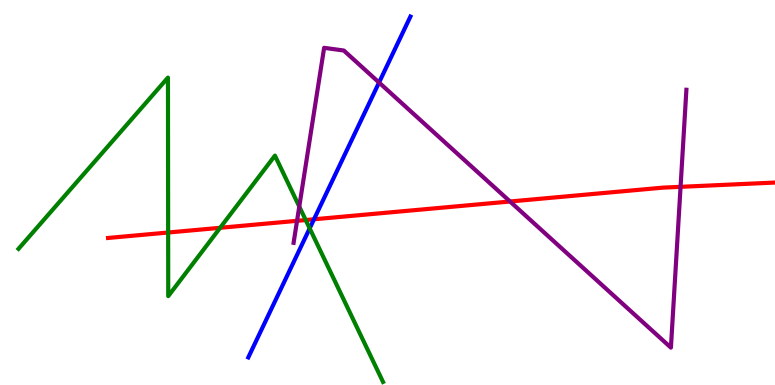[{'lines': ['blue', 'red'], 'intersections': [{'x': 4.05, 'y': 4.3}]}, {'lines': ['green', 'red'], 'intersections': [{'x': 2.17, 'y': 3.96}, {'x': 2.84, 'y': 4.08}, {'x': 3.94, 'y': 4.28}]}, {'lines': ['purple', 'red'], 'intersections': [{'x': 3.83, 'y': 4.26}, {'x': 6.58, 'y': 4.77}, {'x': 8.78, 'y': 5.15}]}, {'lines': ['blue', 'green'], 'intersections': [{'x': 4.0, 'y': 4.07}]}, {'lines': ['blue', 'purple'], 'intersections': [{'x': 4.89, 'y': 7.86}]}, {'lines': ['green', 'purple'], 'intersections': [{'x': 3.86, 'y': 4.63}]}]